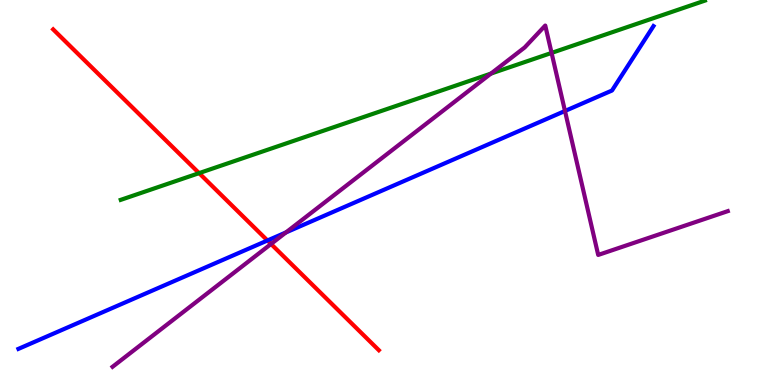[{'lines': ['blue', 'red'], 'intersections': [{'x': 3.45, 'y': 3.75}]}, {'lines': ['green', 'red'], 'intersections': [{'x': 2.57, 'y': 5.5}]}, {'lines': ['purple', 'red'], 'intersections': [{'x': 3.5, 'y': 3.66}]}, {'lines': ['blue', 'green'], 'intersections': []}, {'lines': ['blue', 'purple'], 'intersections': [{'x': 3.69, 'y': 3.96}, {'x': 7.29, 'y': 7.12}]}, {'lines': ['green', 'purple'], 'intersections': [{'x': 6.33, 'y': 8.09}, {'x': 7.12, 'y': 8.63}]}]